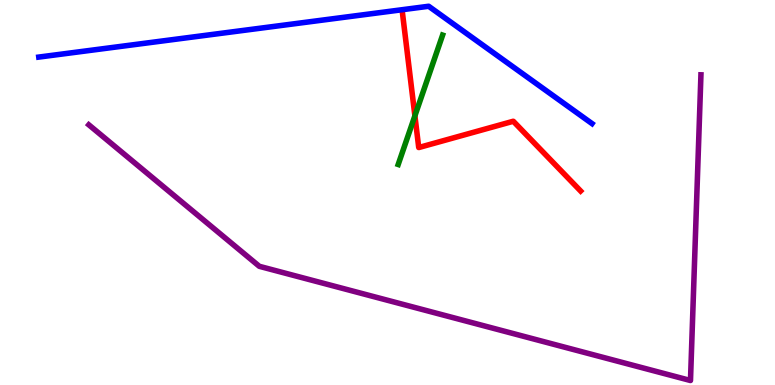[{'lines': ['blue', 'red'], 'intersections': []}, {'lines': ['green', 'red'], 'intersections': [{'x': 5.35, 'y': 6.99}]}, {'lines': ['purple', 'red'], 'intersections': []}, {'lines': ['blue', 'green'], 'intersections': []}, {'lines': ['blue', 'purple'], 'intersections': []}, {'lines': ['green', 'purple'], 'intersections': []}]